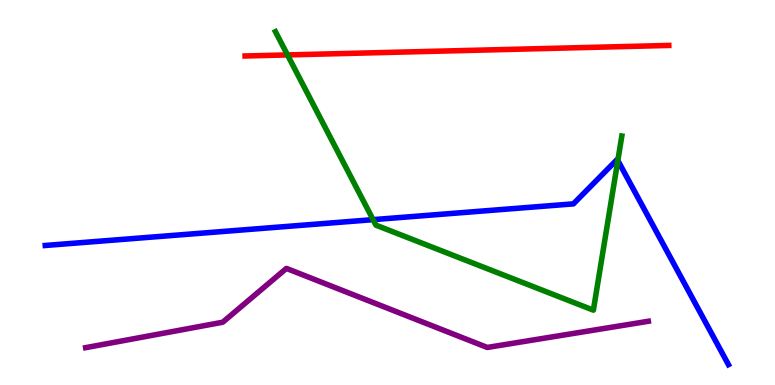[{'lines': ['blue', 'red'], 'intersections': []}, {'lines': ['green', 'red'], 'intersections': [{'x': 3.71, 'y': 8.57}]}, {'lines': ['purple', 'red'], 'intersections': []}, {'lines': ['blue', 'green'], 'intersections': [{'x': 4.81, 'y': 4.29}, {'x': 7.97, 'y': 5.83}]}, {'lines': ['blue', 'purple'], 'intersections': []}, {'lines': ['green', 'purple'], 'intersections': []}]